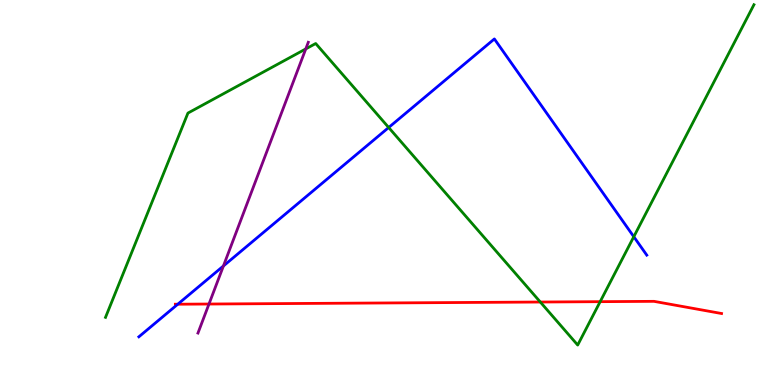[{'lines': ['blue', 'red'], 'intersections': [{'x': 2.29, 'y': 2.1}]}, {'lines': ['green', 'red'], 'intersections': [{'x': 6.97, 'y': 2.16}, {'x': 7.74, 'y': 2.16}]}, {'lines': ['purple', 'red'], 'intersections': [{'x': 2.7, 'y': 2.1}]}, {'lines': ['blue', 'green'], 'intersections': [{'x': 5.02, 'y': 6.69}, {'x': 8.18, 'y': 3.85}]}, {'lines': ['blue', 'purple'], 'intersections': [{'x': 2.88, 'y': 3.09}]}, {'lines': ['green', 'purple'], 'intersections': [{'x': 3.95, 'y': 8.73}]}]